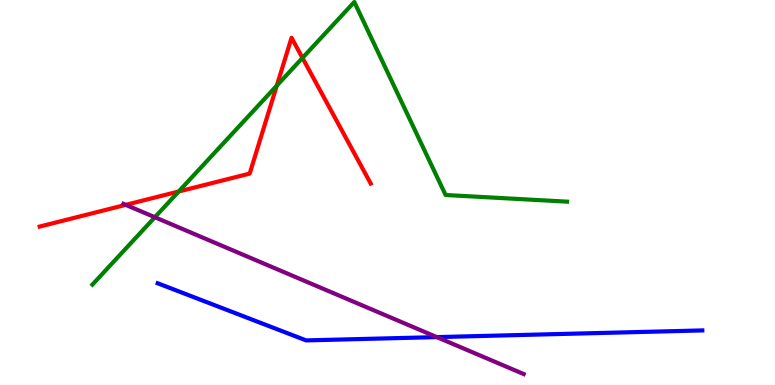[{'lines': ['blue', 'red'], 'intersections': []}, {'lines': ['green', 'red'], 'intersections': [{'x': 2.31, 'y': 5.03}, {'x': 3.57, 'y': 7.78}, {'x': 3.9, 'y': 8.5}]}, {'lines': ['purple', 'red'], 'intersections': [{'x': 1.62, 'y': 4.68}]}, {'lines': ['blue', 'green'], 'intersections': []}, {'lines': ['blue', 'purple'], 'intersections': [{'x': 5.64, 'y': 1.24}]}, {'lines': ['green', 'purple'], 'intersections': [{'x': 2.0, 'y': 4.36}]}]